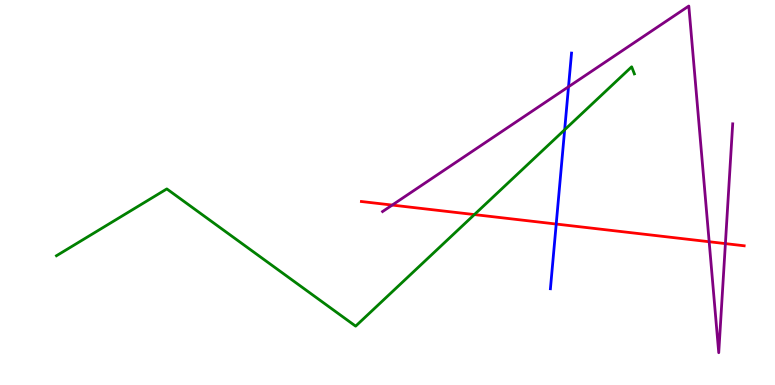[{'lines': ['blue', 'red'], 'intersections': [{'x': 7.18, 'y': 4.18}]}, {'lines': ['green', 'red'], 'intersections': [{'x': 6.12, 'y': 4.43}]}, {'lines': ['purple', 'red'], 'intersections': [{'x': 5.06, 'y': 4.67}, {'x': 9.15, 'y': 3.72}, {'x': 9.36, 'y': 3.67}]}, {'lines': ['blue', 'green'], 'intersections': [{'x': 7.29, 'y': 6.63}]}, {'lines': ['blue', 'purple'], 'intersections': [{'x': 7.34, 'y': 7.75}]}, {'lines': ['green', 'purple'], 'intersections': []}]